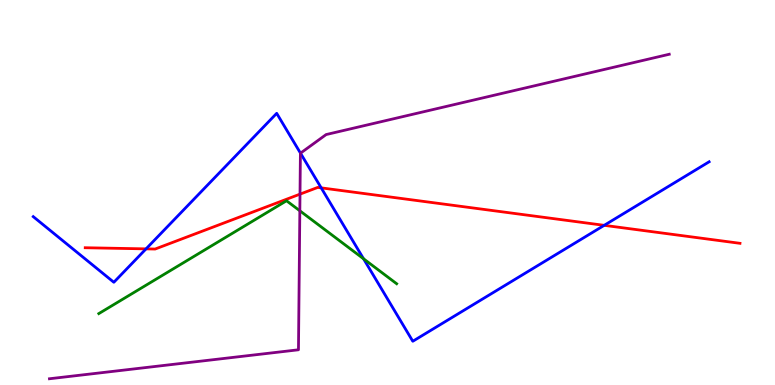[{'lines': ['blue', 'red'], 'intersections': [{'x': 1.88, 'y': 3.54}, {'x': 4.14, 'y': 5.12}, {'x': 7.8, 'y': 4.15}]}, {'lines': ['green', 'red'], 'intersections': []}, {'lines': ['purple', 'red'], 'intersections': [{'x': 3.87, 'y': 4.96}]}, {'lines': ['blue', 'green'], 'intersections': [{'x': 4.69, 'y': 3.28}]}, {'lines': ['blue', 'purple'], 'intersections': [{'x': 3.88, 'y': 6.02}]}, {'lines': ['green', 'purple'], 'intersections': [{'x': 3.87, 'y': 4.52}]}]